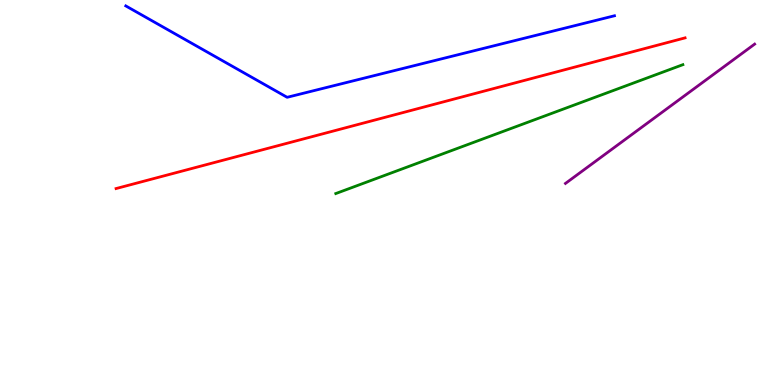[{'lines': ['blue', 'red'], 'intersections': []}, {'lines': ['green', 'red'], 'intersections': []}, {'lines': ['purple', 'red'], 'intersections': []}, {'lines': ['blue', 'green'], 'intersections': []}, {'lines': ['blue', 'purple'], 'intersections': []}, {'lines': ['green', 'purple'], 'intersections': []}]